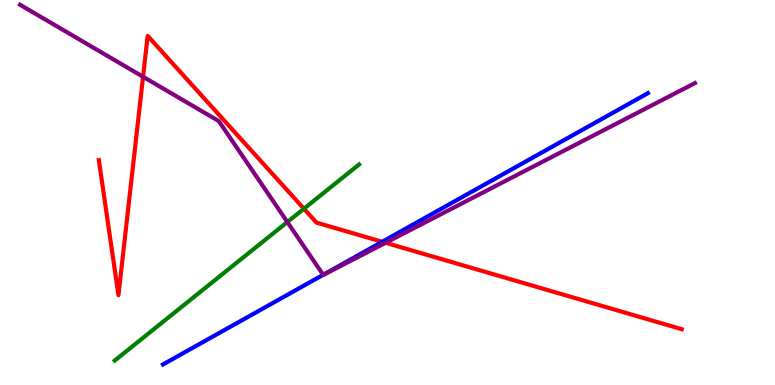[{'lines': ['blue', 'red'], 'intersections': [{'x': 4.93, 'y': 3.72}]}, {'lines': ['green', 'red'], 'intersections': [{'x': 3.92, 'y': 4.58}]}, {'lines': ['purple', 'red'], 'intersections': [{'x': 1.85, 'y': 8.01}, {'x': 4.98, 'y': 3.69}]}, {'lines': ['blue', 'green'], 'intersections': []}, {'lines': ['blue', 'purple'], 'intersections': [{'x': 4.17, 'y': 2.86}]}, {'lines': ['green', 'purple'], 'intersections': [{'x': 3.71, 'y': 4.23}]}]